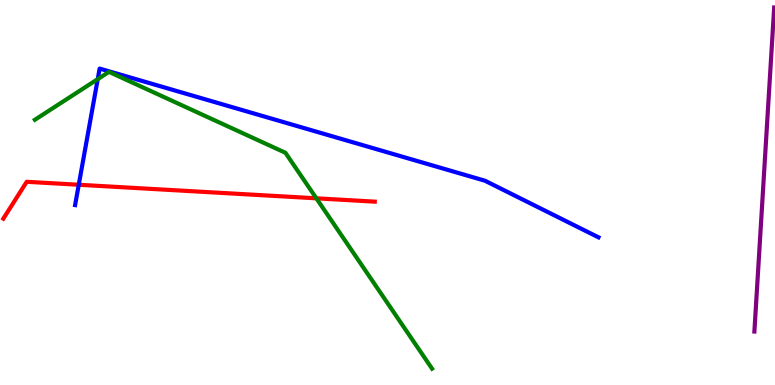[{'lines': ['blue', 'red'], 'intersections': [{'x': 1.02, 'y': 5.2}]}, {'lines': ['green', 'red'], 'intersections': [{'x': 4.08, 'y': 4.85}]}, {'lines': ['purple', 'red'], 'intersections': []}, {'lines': ['blue', 'green'], 'intersections': [{'x': 1.26, 'y': 7.94}]}, {'lines': ['blue', 'purple'], 'intersections': []}, {'lines': ['green', 'purple'], 'intersections': []}]